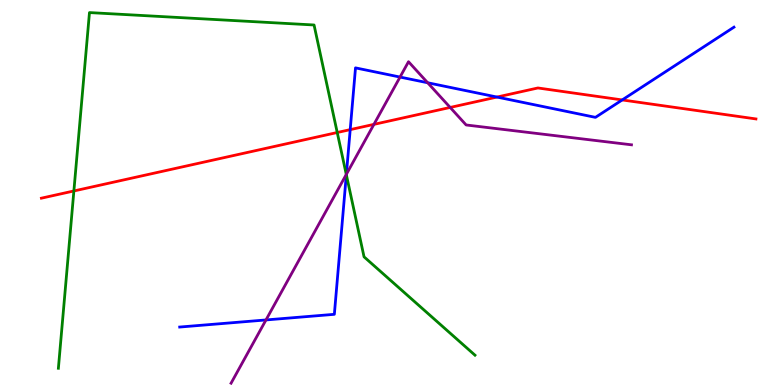[{'lines': ['blue', 'red'], 'intersections': [{'x': 4.52, 'y': 6.63}, {'x': 6.41, 'y': 7.48}, {'x': 8.03, 'y': 7.4}]}, {'lines': ['green', 'red'], 'intersections': [{'x': 0.953, 'y': 5.04}, {'x': 4.35, 'y': 6.56}]}, {'lines': ['purple', 'red'], 'intersections': [{'x': 4.82, 'y': 6.77}, {'x': 5.81, 'y': 7.21}]}, {'lines': ['blue', 'green'], 'intersections': [{'x': 4.47, 'y': 5.46}]}, {'lines': ['blue', 'purple'], 'intersections': [{'x': 3.43, 'y': 1.69}, {'x': 4.47, 'y': 5.47}, {'x': 5.16, 'y': 8.0}, {'x': 5.52, 'y': 7.85}]}, {'lines': ['green', 'purple'], 'intersections': [{'x': 4.47, 'y': 5.47}]}]